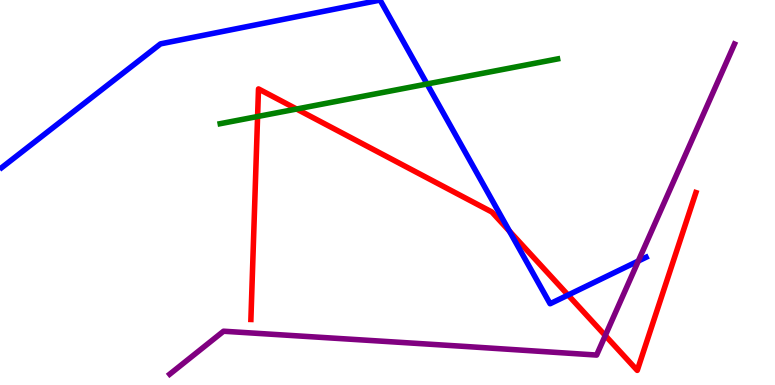[{'lines': ['blue', 'red'], 'intersections': [{'x': 6.57, 'y': 4.0}, {'x': 7.33, 'y': 2.34}]}, {'lines': ['green', 'red'], 'intersections': [{'x': 3.32, 'y': 6.97}, {'x': 3.83, 'y': 7.17}]}, {'lines': ['purple', 'red'], 'intersections': [{'x': 7.81, 'y': 1.28}]}, {'lines': ['blue', 'green'], 'intersections': [{'x': 5.51, 'y': 7.82}]}, {'lines': ['blue', 'purple'], 'intersections': [{'x': 8.24, 'y': 3.22}]}, {'lines': ['green', 'purple'], 'intersections': []}]